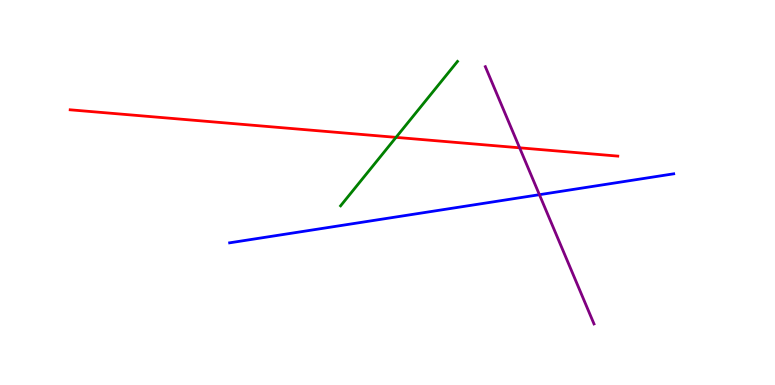[{'lines': ['blue', 'red'], 'intersections': []}, {'lines': ['green', 'red'], 'intersections': [{'x': 5.11, 'y': 6.43}]}, {'lines': ['purple', 'red'], 'intersections': [{'x': 6.7, 'y': 6.16}]}, {'lines': ['blue', 'green'], 'intersections': []}, {'lines': ['blue', 'purple'], 'intersections': [{'x': 6.96, 'y': 4.94}]}, {'lines': ['green', 'purple'], 'intersections': []}]